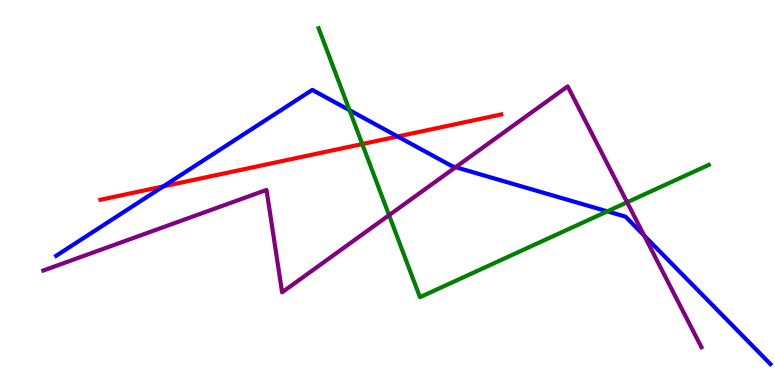[{'lines': ['blue', 'red'], 'intersections': [{'x': 2.11, 'y': 5.16}, {'x': 5.13, 'y': 6.45}]}, {'lines': ['green', 'red'], 'intersections': [{'x': 4.67, 'y': 6.26}]}, {'lines': ['purple', 'red'], 'intersections': []}, {'lines': ['blue', 'green'], 'intersections': [{'x': 4.51, 'y': 7.14}, {'x': 7.84, 'y': 4.51}]}, {'lines': ['blue', 'purple'], 'intersections': [{'x': 5.88, 'y': 5.66}, {'x': 8.31, 'y': 3.88}]}, {'lines': ['green', 'purple'], 'intersections': [{'x': 5.02, 'y': 4.41}, {'x': 8.09, 'y': 4.75}]}]